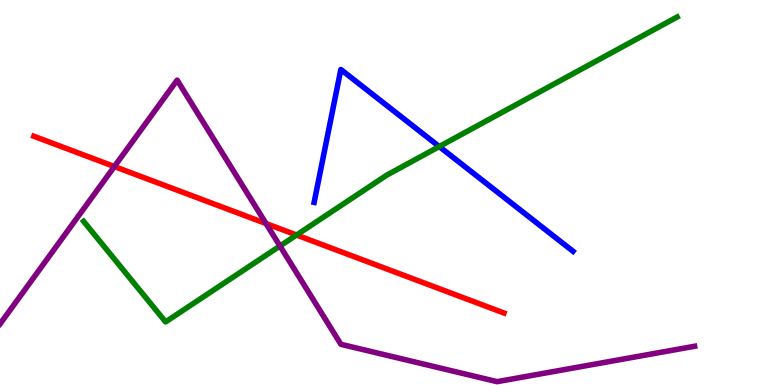[{'lines': ['blue', 'red'], 'intersections': []}, {'lines': ['green', 'red'], 'intersections': [{'x': 3.83, 'y': 3.9}]}, {'lines': ['purple', 'red'], 'intersections': [{'x': 1.48, 'y': 5.67}, {'x': 3.43, 'y': 4.19}]}, {'lines': ['blue', 'green'], 'intersections': [{'x': 5.67, 'y': 6.19}]}, {'lines': ['blue', 'purple'], 'intersections': []}, {'lines': ['green', 'purple'], 'intersections': [{'x': 3.61, 'y': 3.61}]}]